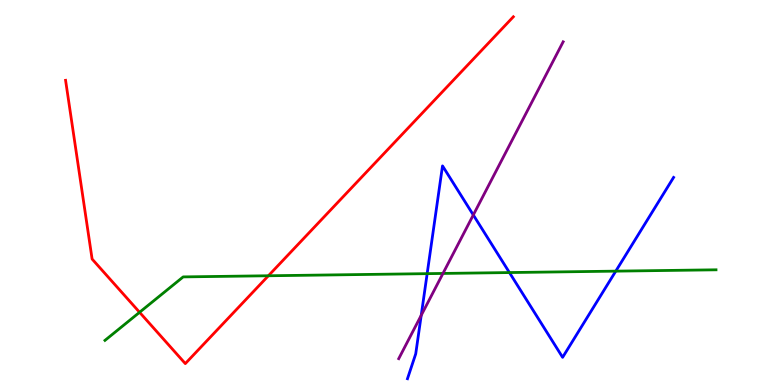[{'lines': ['blue', 'red'], 'intersections': []}, {'lines': ['green', 'red'], 'intersections': [{'x': 1.8, 'y': 1.89}, {'x': 3.46, 'y': 2.84}]}, {'lines': ['purple', 'red'], 'intersections': []}, {'lines': ['blue', 'green'], 'intersections': [{'x': 5.51, 'y': 2.89}, {'x': 6.57, 'y': 2.92}, {'x': 7.95, 'y': 2.96}]}, {'lines': ['blue', 'purple'], 'intersections': [{'x': 5.44, 'y': 1.81}, {'x': 6.11, 'y': 4.42}]}, {'lines': ['green', 'purple'], 'intersections': [{'x': 5.72, 'y': 2.9}]}]